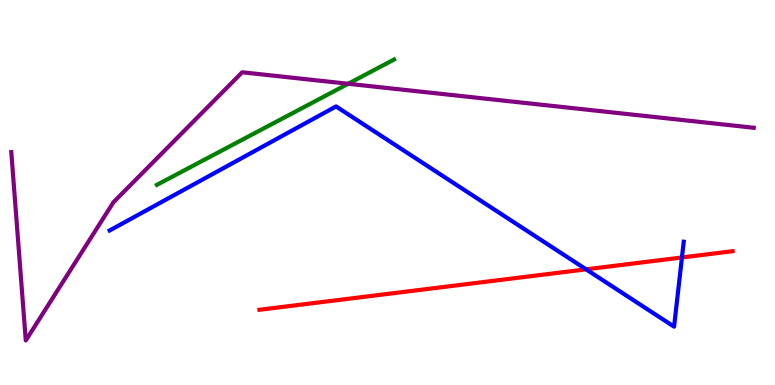[{'lines': ['blue', 'red'], 'intersections': [{'x': 7.56, 'y': 3.0}, {'x': 8.8, 'y': 3.31}]}, {'lines': ['green', 'red'], 'intersections': []}, {'lines': ['purple', 'red'], 'intersections': []}, {'lines': ['blue', 'green'], 'intersections': []}, {'lines': ['blue', 'purple'], 'intersections': []}, {'lines': ['green', 'purple'], 'intersections': [{'x': 4.49, 'y': 7.82}]}]